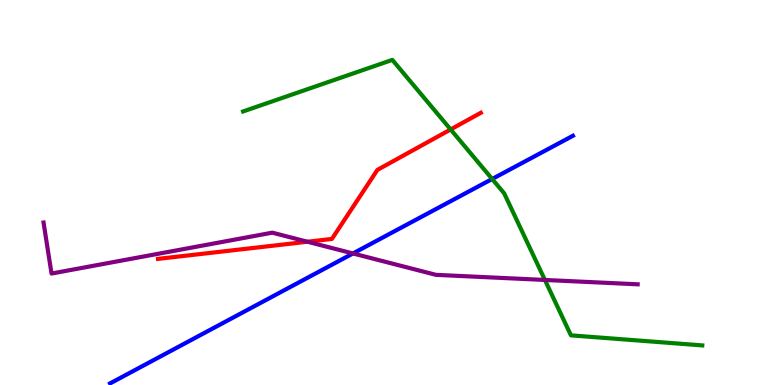[{'lines': ['blue', 'red'], 'intersections': []}, {'lines': ['green', 'red'], 'intersections': [{'x': 5.81, 'y': 6.64}]}, {'lines': ['purple', 'red'], 'intersections': [{'x': 3.97, 'y': 3.72}]}, {'lines': ['blue', 'green'], 'intersections': [{'x': 6.35, 'y': 5.35}]}, {'lines': ['blue', 'purple'], 'intersections': [{'x': 4.55, 'y': 3.42}]}, {'lines': ['green', 'purple'], 'intersections': [{'x': 7.03, 'y': 2.73}]}]